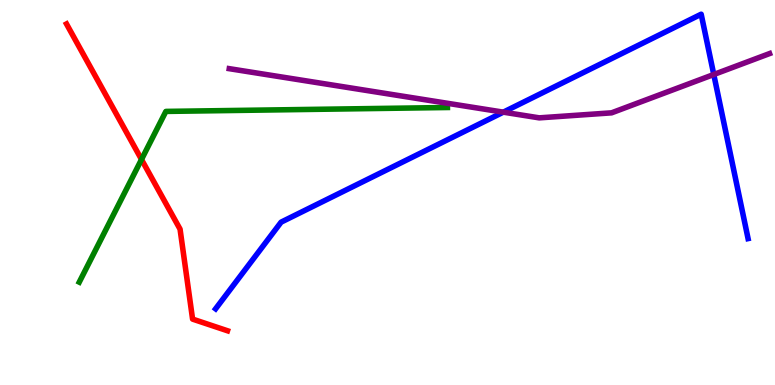[{'lines': ['blue', 'red'], 'intersections': []}, {'lines': ['green', 'red'], 'intersections': [{'x': 1.83, 'y': 5.86}]}, {'lines': ['purple', 'red'], 'intersections': []}, {'lines': ['blue', 'green'], 'intersections': []}, {'lines': ['blue', 'purple'], 'intersections': [{'x': 6.49, 'y': 7.09}, {'x': 9.21, 'y': 8.06}]}, {'lines': ['green', 'purple'], 'intersections': []}]